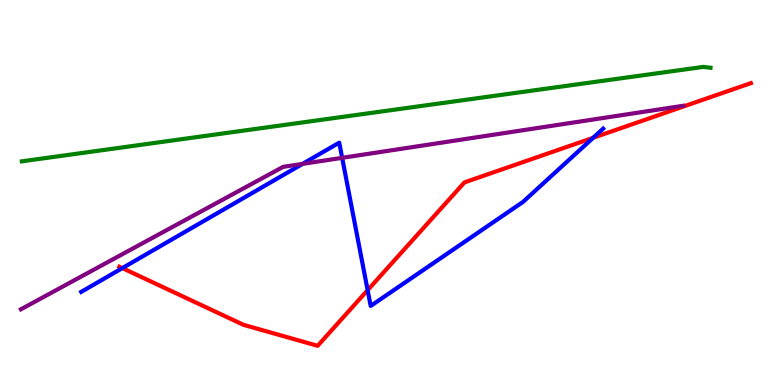[{'lines': ['blue', 'red'], 'intersections': [{'x': 1.58, 'y': 3.04}, {'x': 4.74, 'y': 2.46}, {'x': 7.65, 'y': 6.42}]}, {'lines': ['green', 'red'], 'intersections': []}, {'lines': ['purple', 'red'], 'intersections': []}, {'lines': ['blue', 'green'], 'intersections': []}, {'lines': ['blue', 'purple'], 'intersections': [{'x': 3.9, 'y': 5.74}, {'x': 4.41, 'y': 5.9}]}, {'lines': ['green', 'purple'], 'intersections': []}]